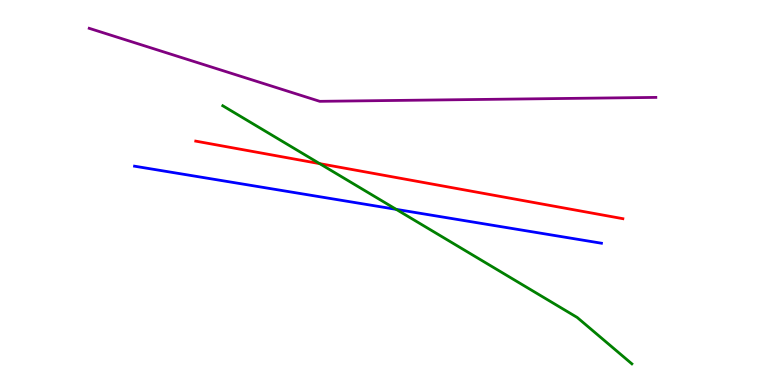[{'lines': ['blue', 'red'], 'intersections': []}, {'lines': ['green', 'red'], 'intersections': [{'x': 4.12, 'y': 5.75}]}, {'lines': ['purple', 'red'], 'intersections': []}, {'lines': ['blue', 'green'], 'intersections': [{'x': 5.11, 'y': 4.56}]}, {'lines': ['blue', 'purple'], 'intersections': []}, {'lines': ['green', 'purple'], 'intersections': []}]